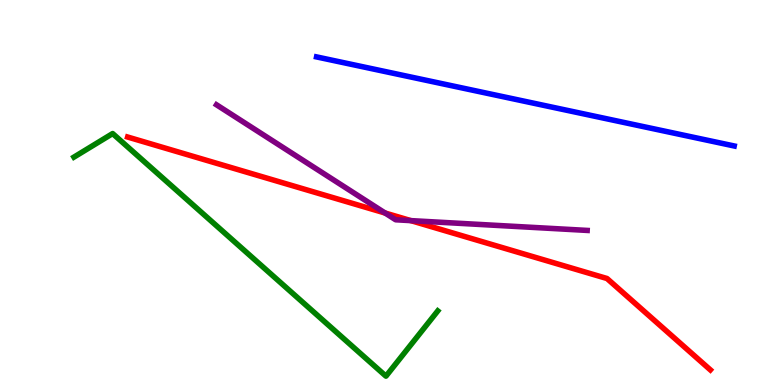[{'lines': ['blue', 'red'], 'intersections': []}, {'lines': ['green', 'red'], 'intersections': []}, {'lines': ['purple', 'red'], 'intersections': [{'x': 4.97, 'y': 4.47}, {'x': 5.3, 'y': 4.27}]}, {'lines': ['blue', 'green'], 'intersections': []}, {'lines': ['blue', 'purple'], 'intersections': []}, {'lines': ['green', 'purple'], 'intersections': []}]